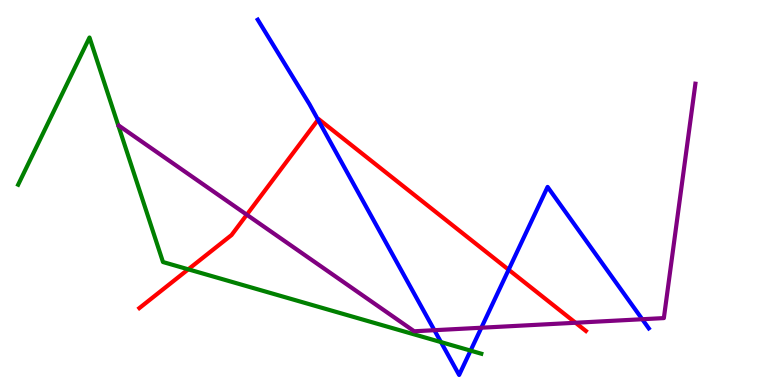[{'lines': ['blue', 'red'], 'intersections': [{'x': 4.1, 'y': 6.89}, {'x': 6.56, 'y': 2.99}]}, {'lines': ['green', 'red'], 'intersections': [{'x': 2.43, 'y': 3.0}]}, {'lines': ['purple', 'red'], 'intersections': [{'x': 3.18, 'y': 4.42}, {'x': 7.43, 'y': 1.62}]}, {'lines': ['blue', 'green'], 'intersections': [{'x': 5.69, 'y': 1.11}, {'x': 6.07, 'y': 0.893}]}, {'lines': ['blue', 'purple'], 'intersections': [{'x': 5.6, 'y': 1.42}, {'x': 6.21, 'y': 1.49}, {'x': 8.29, 'y': 1.71}]}, {'lines': ['green', 'purple'], 'intersections': []}]